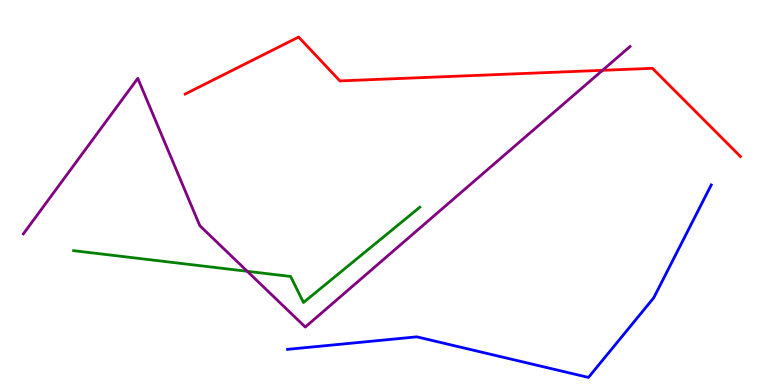[{'lines': ['blue', 'red'], 'intersections': []}, {'lines': ['green', 'red'], 'intersections': []}, {'lines': ['purple', 'red'], 'intersections': [{'x': 7.77, 'y': 8.17}]}, {'lines': ['blue', 'green'], 'intersections': []}, {'lines': ['blue', 'purple'], 'intersections': []}, {'lines': ['green', 'purple'], 'intersections': [{'x': 3.19, 'y': 2.95}]}]